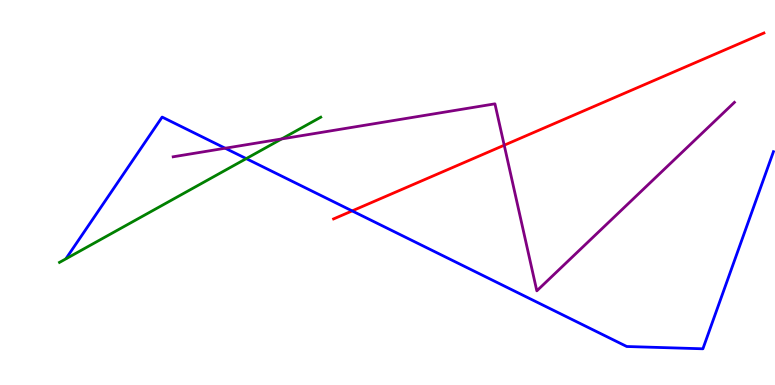[{'lines': ['blue', 'red'], 'intersections': [{'x': 4.54, 'y': 4.52}]}, {'lines': ['green', 'red'], 'intersections': []}, {'lines': ['purple', 'red'], 'intersections': [{'x': 6.51, 'y': 6.23}]}, {'lines': ['blue', 'green'], 'intersections': [{'x': 3.18, 'y': 5.88}]}, {'lines': ['blue', 'purple'], 'intersections': [{'x': 2.91, 'y': 6.15}]}, {'lines': ['green', 'purple'], 'intersections': [{'x': 3.63, 'y': 6.39}]}]